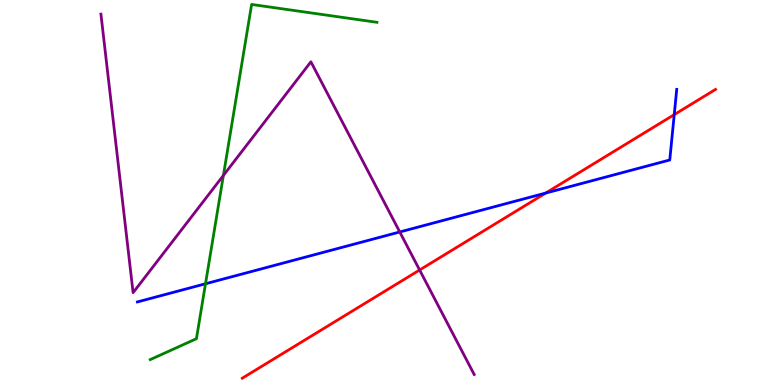[{'lines': ['blue', 'red'], 'intersections': [{'x': 7.04, 'y': 4.99}, {'x': 8.7, 'y': 7.02}]}, {'lines': ['green', 'red'], 'intersections': []}, {'lines': ['purple', 'red'], 'intersections': [{'x': 5.41, 'y': 2.99}]}, {'lines': ['blue', 'green'], 'intersections': [{'x': 2.65, 'y': 2.63}]}, {'lines': ['blue', 'purple'], 'intersections': [{'x': 5.16, 'y': 3.97}]}, {'lines': ['green', 'purple'], 'intersections': [{'x': 2.88, 'y': 5.44}]}]